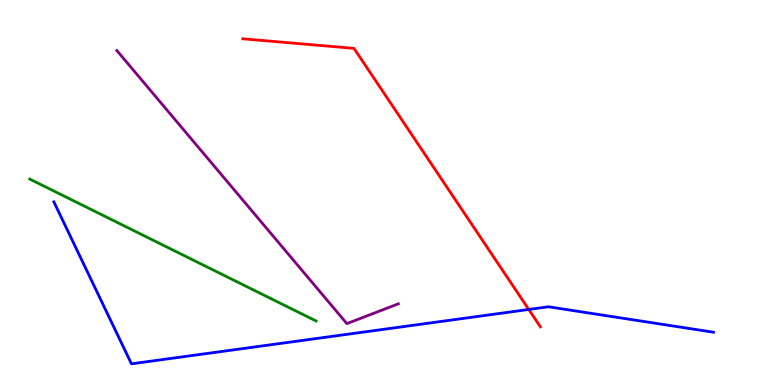[{'lines': ['blue', 'red'], 'intersections': [{'x': 6.82, 'y': 1.96}]}, {'lines': ['green', 'red'], 'intersections': []}, {'lines': ['purple', 'red'], 'intersections': []}, {'lines': ['blue', 'green'], 'intersections': []}, {'lines': ['blue', 'purple'], 'intersections': []}, {'lines': ['green', 'purple'], 'intersections': []}]